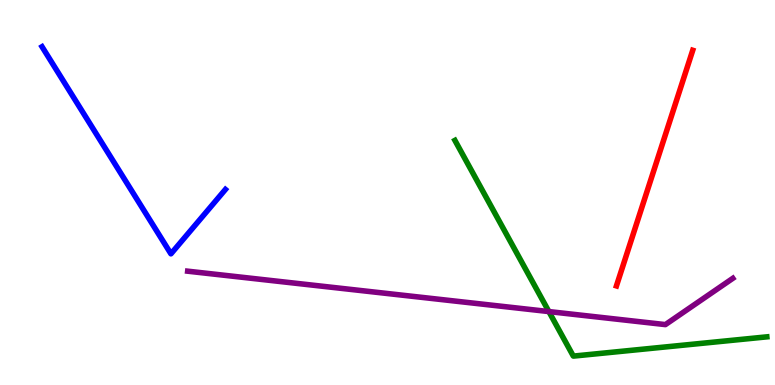[{'lines': ['blue', 'red'], 'intersections': []}, {'lines': ['green', 'red'], 'intersections': []}, {'lines': ['purple', 'red'], 'intersections': []}, {'lines': ['blue', 'green'], 'intersections': []}, {'lines': ['blue', 'purple'], 'intersections': []}, {'lines': ['green', 'purple'], 'intersections': [{'x': 7.08, 'y': 1.91}]}]